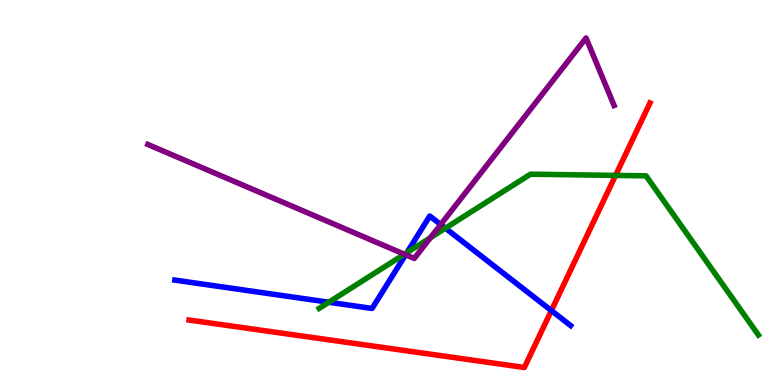[{'lines': ['blue', 'red'], 'intersections': [{'x': 7.11, 'y': 1.93}]}, {'lines': ['green', 'red'], 'intersections': [{'x': 7.94, 'y': 5.44}]}, {'lines': ['purple', 'red'], 'intersections': []}, {'lines': ['blue', 'green'], 'intersections': [{'x': 4.24, 'y': 2.15}, {'x': 5.25, 'y': 3.44}, {'x': 5.75, 'y': 4.07}]}, {'lines': ['blue', 'purple'], 'intersections': [{'x': 5.23, 'y': 3.38}, {'x': 5.69, 'y': 4.17}]}, {'lines': ['green', 'purple'], 'intersections': [{'x': 5.22, 'y': 3.4}, {'x': 5.55, 'y': 3.82}]}]